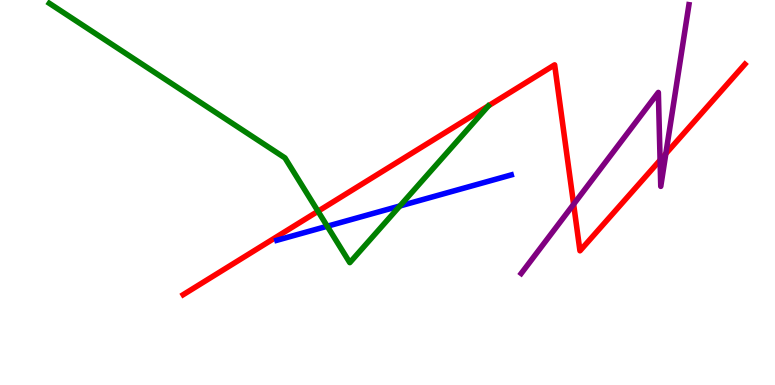[{'lines': ['blue', 'red'], 'intersections': []}, {'lines': ['green', 'red'], 'intersections': [{'x': 4.1, 'y': 4.51}]}, {'lines': ['purple', 'red'], 'intersections': [{'x': 7.4, 'y': 4.69}, {'x': 8.52, 'y': 5.84}, {'x': 8.59, 'y': 6.01}]}, {'lines': ['blue', 'green'], 'intersections': [{'x': 4.22, 'y': 4.12}, {'x': 5.16, 'y': 4.65}]}, {'lines': ['blue', 'purple'], 'intersections': []}, {'lines': ['green', 'purple'], 'intersections': []}]